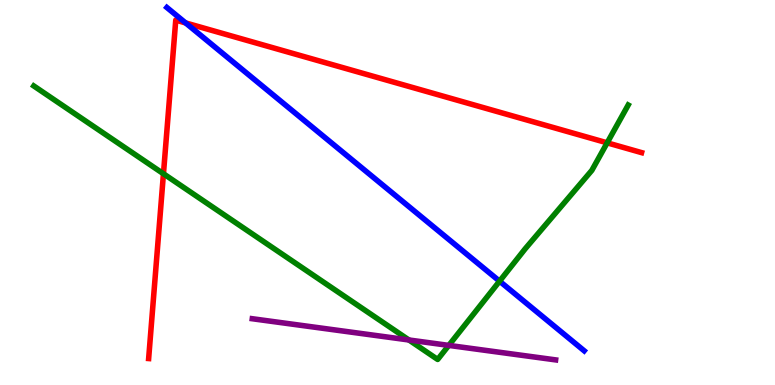[{'lines': ['blue', 'red'], 'intersections': [{'x': 2.4, 'y': 9.4}]}, {'lines': ['green', 'red'], 'intersections': [{'x': 2.11, 'y': 5.49}, {'x': 7.83, 'y': 6.29}]}, {'lines': ['purple', 'red'], 'intersections': []}, {'lines': ['blue', 'green'], 'intersections': [{'x': 6.45, 'y': 2.7}]}, {'lines': ['blue', 'purple'], 'intersections': []}, {'lines': ['green', 'purple'], 'intersections': [{'x': 5.28, 'y': 1.17}, {'x': 5.79, 'y': 1.03}]}]